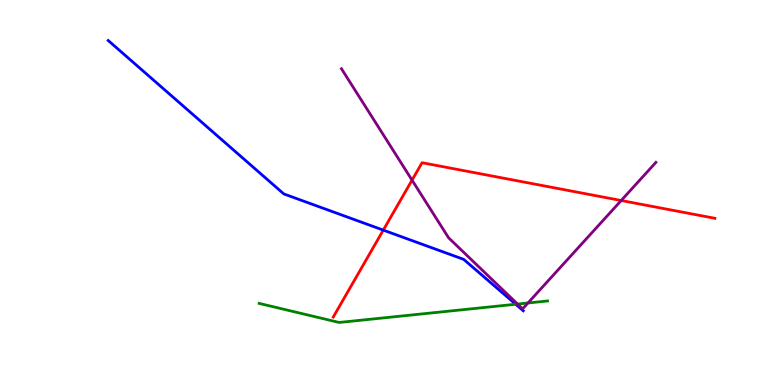[{'lines': ['blue', 'red'], 'intersections': [{'x': 4.95, 'y': 4.02}]}, {'lines': ['green', 'red'], 'intersections': []}, {'lines': ['purple', 'red'], 'intersections': [{'x': 5.32, 'y': 5.32}, {'x': 8.02, 'y': 4.79}]}, {'lines': ['blue', 'green'], 'intersections': [{'x': 6.65, 'y': 2.1}]}, {'lines': ['blue', 'purple'], 'intersections': []}, {'lines': ['green', 'purple'], 'intersections': [{'x': 6.68, 'y': 2.1}, {'x': 6.81, 'y': 2.13}]}]